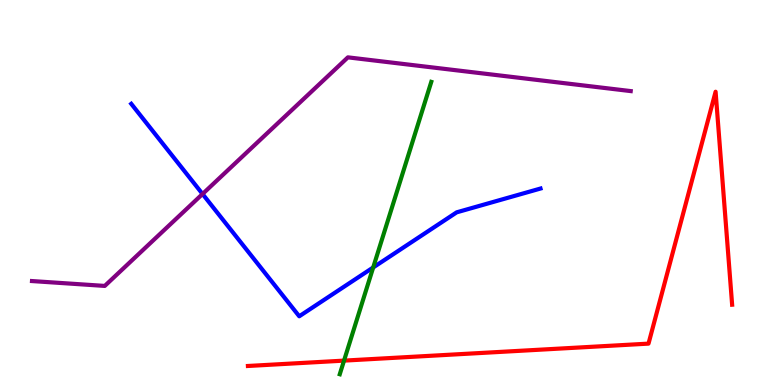[{'lines': ['blue', 'red'], 'intersections': []}, {'lines': ['green', 'red'], 'intersections': [{'x': 4.44, 'y': 0.633}]}, {'lines': ['purple', 'red'], 'intersections': []}, {'lines': ['blue', 'green'], 'intersections': [{'x': 4.82, 'y': 3.05}]}, {'lines': ['blue', 'purple'], 'intersections': [{'x': 2.61, 'y': 4.96}]}, {'lines': ['green', 'purple'], 'intersections': []}]